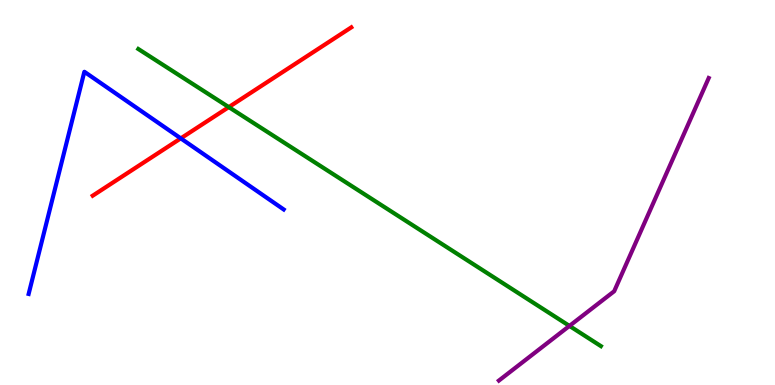[{'lines': ['blue', 'red'], 'intersections': [{'x': 2.33, 'y': 6.41}]}, {'lines': ['green', 'red'], 'intersections': [{'x': 2.95, 'y': 7.22}]}, {'lines': ['purple', 'red'], 'intersections': []}, {'lines': ['blue', 'green'], 'intersections': []}, {'lines': ['blue', 'purple'], 'intersections': []}, {'lines': ['green', 'purple'], 'intersections': [{'x': 7.35, 'y': 1.53}]}]